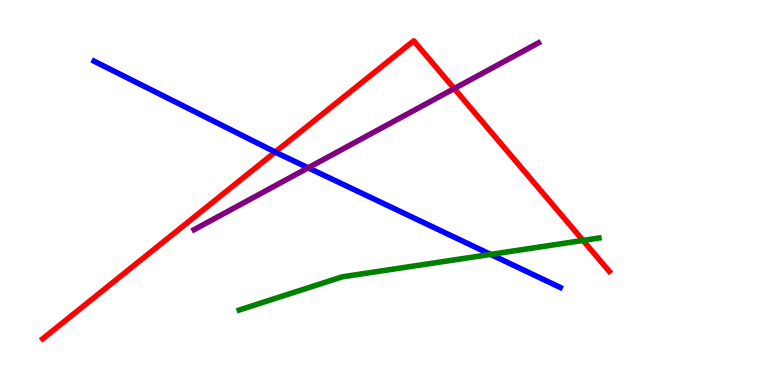[{'lines': ['blue', 'red'], 'intersections': [{'x': 3.55, 'y': 6.05}]}, {'lines': ['green', 'red'], 'intersections': [{'x': 7.52, 'y': 3.75}]}, {'lines': ['purple', 'red'], 'intersections': [{'x': 5.86, 'y': 7.7}]}, {'lines': ['blue', 'green'], 'intersections': [{'x': 6.33, 'y': 3.39}]}, {'lines': ['blue', 'purple'], 'intersections': [{'x': 3.98, 'y': 5.64}]}, {'lines': ['green', 'purple'], 'intersections': []}]